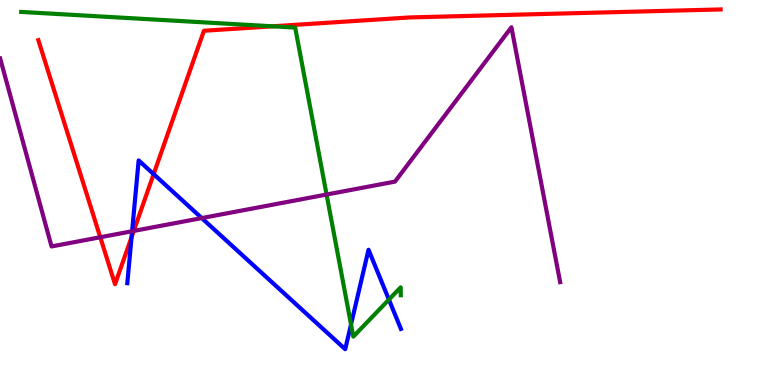[{'lines': ['blue', 'red'], 'intersections': [{'x': 1.7, 'y': 3.84}, {'x': 1.98, 'y': 5.48}]}, {'lines': ['green', 'red'], 'intersections': [{'x': 3.52, 'y': 9.32}]}, {'lines': ['purple', 'red'], 'intersections': [{'x': 1.29, 'y': 3.84}, {'x': 1.73, 'y': 4.0}]}, {'lines': ['blue', 'green'], 'intersections': [{'x': 4.53, 'y': 1.57}, {'x': 5.02, 'y': 2.22}]}, {'lines': ['blue', 'purple'], 'intersections': [{'x': 1.7, 'y': 3.99}, {'x': 2.6, 'y': 4.34}]}, {'lines': ['green', 'purple'], 'intersections': [{'x': 4.21, 'y': 4.95}]}]